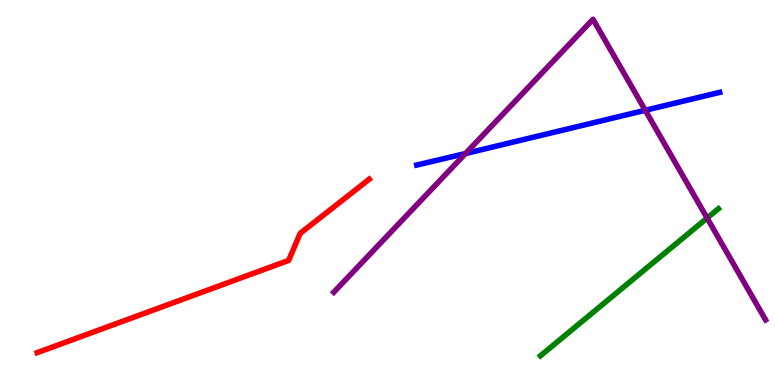[{'lines': ['blue', 'red'], 'intersections': []}, {'lines': ['green', 'red'], 'intersections': []}, {'lines': ['purple', 'red'], 'intersections': []}, {'lines': ['blue', 'green'], 'intersections': []}, {'lines': ['blue', 'purple'], 'intersections': [{'x': 6.01, 'y': 6.01}, {'x': 8.33, 'y': 7.14}]}, {'lines': ['green', 'purple'], 'intersections': [{'x': 9.12, 'y': 4.34}]}]